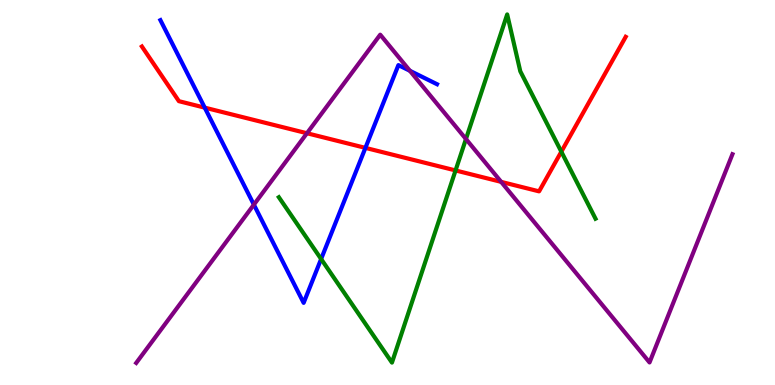[{'lines': ['blue', 'red'], 'intersections': [{'x': 2.64, 'y': 7.2}, {'x': 4.71, 'y': 6.16}]}, {'lines': ['green', 'red'], 'intersections': [{'x': 5.88, 'y': 5.57}, {'x': 7.24, 'y': 6.06}]}, {'lines': ['purple', 'red'], 'intersections': [{'x': 3.96, 'y': 6.54}, {'x': 6.47, 'y': 5.28}]}, {'lines': ['blue', 'green'], 'intersections': [{'x': 4.14, 'y': 3.27}]}, {'lines': ['blue', 'purple'], 'intersections': [{'x': 3.28, 'y': 4.68}, {'x': 5.29, 'y': 8.16}]}, {'lines': ['green', 'purple'], 'intersections': [{'x': 6.01, 'y': 6.39}]}]